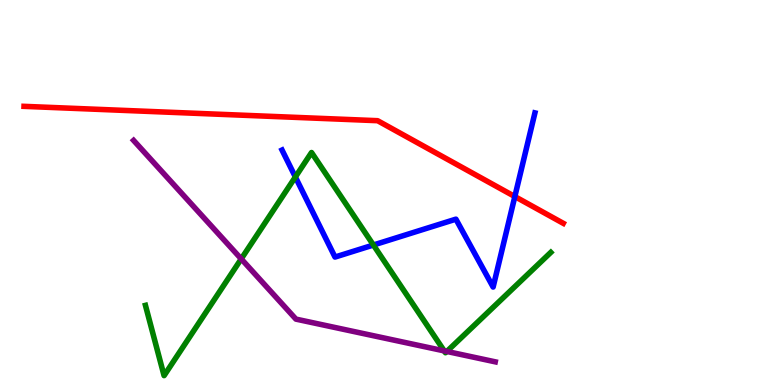[{'lines': ['blue', 'red'], 'intersections': [{'x': 6.64, 'y': 4.89}]}, {'lines': ['green', 'red'], 'intersections': []}, {'lines': ['purple', 'red'], 'intersections': []}, {'lines': ['blue', 'green'], 'intersections': [{'x': 3.81, 'y': 5.4}, {'x': 4.82, 'y': 3.64}]}, {'lines': ['blue', 'purple'], 'intersections': []}, {'lines': ['green', 'purple'], 'intersections': [{'x': 3.11, 'y': 3.28}, {'x': 5.73, 'y': 0.886}, {'x': 5.77, 'y': 0.871}]}]